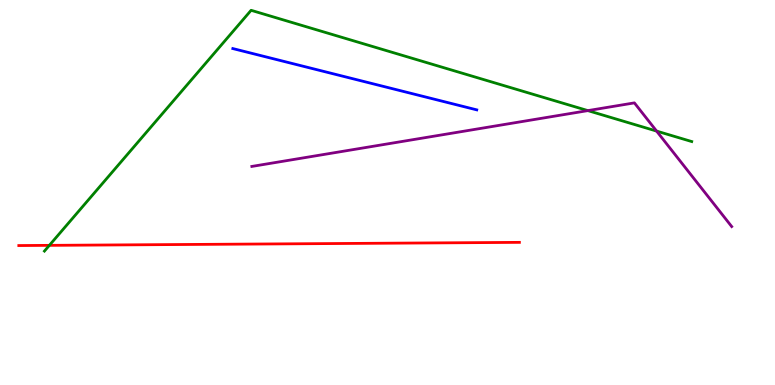[{'lines': ['blue', 'red'], 'intersections': []}, {'lines': ['green', 'red'], 'intersections': [{'x': 0.637, 'y': 3.63}]}, {'lines': ['purple', 'red'], 'intersections': []}, {'lines': ['blue', 'green'], 'intersections': []}, {'lines': ['blue', 'purple'], 'intersections': []}, {'lines': ['green', 'purple'], 'intersections': [{'x': 7.59, 'y': 7.13}, {'x': 8.47, 'y': 6.6}]}]